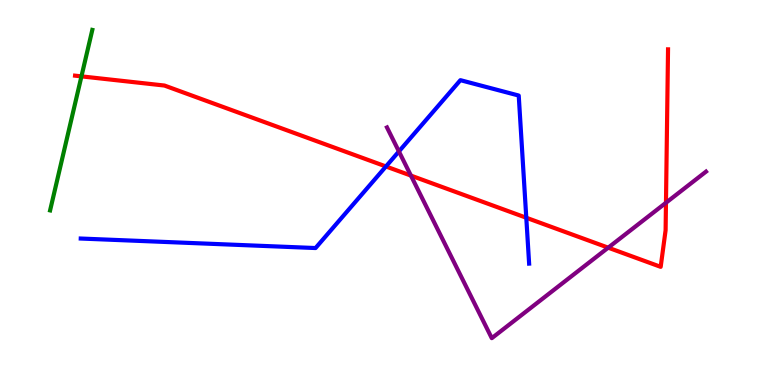[{'lines': ['blue', 'red'], 'intersections': [{'x': 4.98, 'y': 5.68}, {'x': 6.79, 'y': 4.34}]}, {'lines': ['green', 'red'], 'intersections': [{'x': 1.05, 'y': 8.02}]}, {'lines': ['purple', 'red'], 'intersections': [{'x': 5.3, 'y': 5.44}, {'x': 7.85, 'y': 3.57}, {'x': 8.59, 'y': 4.73}]}, {'lines': ['blue', 'green'], 'intersections': []}, {'lines': ['blue', 'purple'], 'intersections': [{'x': 5.15, 'y': 6.07}]}, {'lines': ['green', 'purple'], 'intersections': []}]